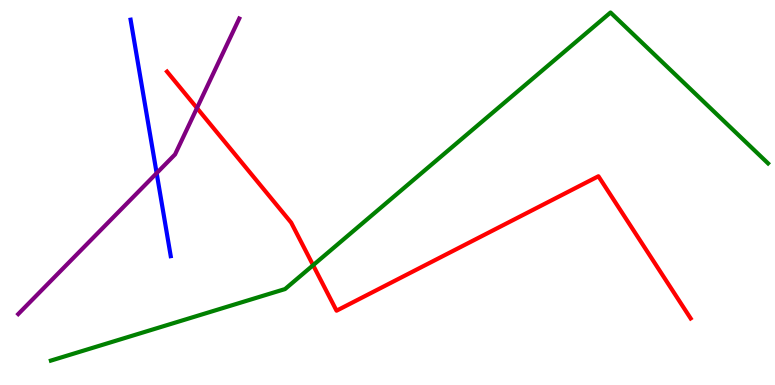[{'lines': ['blue', 'red'], 'intersections': []}, {'lines': ['green', 'red'], 'intersections': [{'x': 4.04, 'y': 3.11}]}, {'lines': ['purple', 'red'], 'intersections': [{'x': 2.54, 'y': 7.19}]}, {'lines': ['blue', 'green'], 'intersections': []}, {'lines': ['blue', 'purple'], 'intersections': [{'x': 2.02, 'y': 5.5}]}, {'lines': ['green', 'purple'], 'intersections': []}]